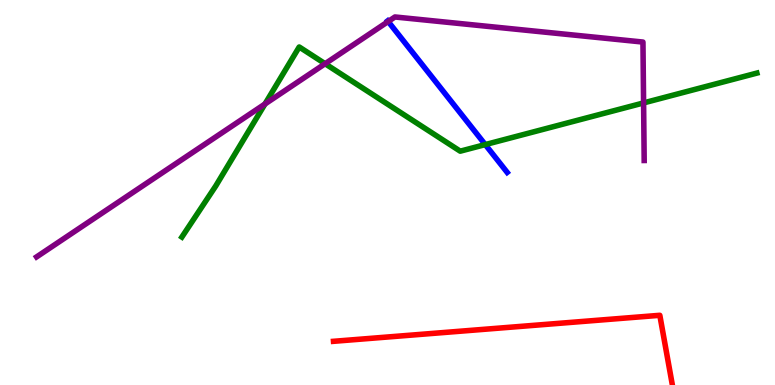[{'lines': ['blue', 'red'], 'intersections': []}, {'lines': ['green', 'red'], 'intersections': []}, {'lines': ['purple', 'red'], 'intersections': []}, {'lines': ['blue', 'green'], 'intersections': [{'x': 6.26, 'y': 6.24}]}, {'lines': ['blue', 'purple'], 'intersections': [{'x': 5.01, 'y': 9.44}]}, {'lines': ['green', 'purple'], 'intersections': [{'x': 3.42, 'y': 7.3}, {'x': 4.19, 'y': 8.34}, {'x': 8.3, 'y': 7.33}]}]